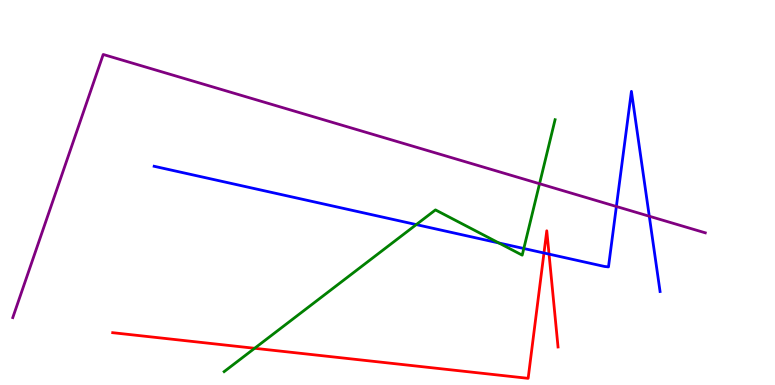[{'lines': ['blue', 'red'], 'intersections': [{'x': 7.02, 'y': 3.43}, {'x': 7.08, 'y': 3.4}]}, {'lines': ['green', 'red'], 'intersections': [{'x': 3.29, 'y': 0.954}]}, {'lines': ['purple', 'red'], 'intersections': []}, {'lines': ['blue', 'green'], 'intersections': [{'x': 5.37, 'y': 4.17}, {'x': 6.44, 'y': 3.69}, {'x': 6.76, 'y': 3.55}]}, {'lines': ['blue', 'purple'], 'intersections': [{'x': 7.95, 'y': 4.64}, {'x': 8.38, 'y': 4.38}]}, {'lines': ['green', 'purple'], 'intersections': [{'x': 6.96, 'y': 5.23}]}]